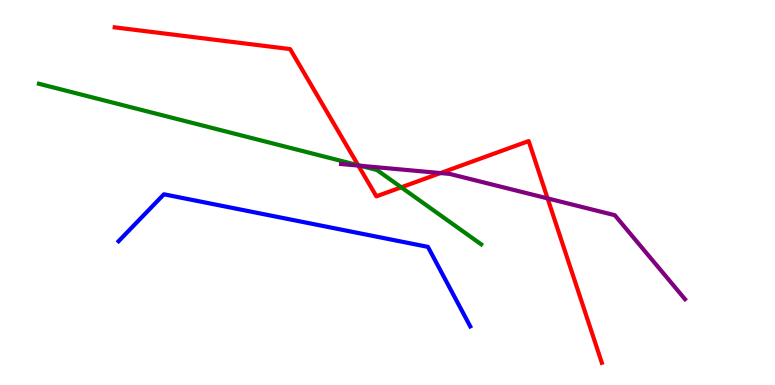[{'lines': ['blue', 'red'], 'intersections': []}, {'lines': ['green', 'red'], 'intersections': [{'x': 4.62, 'y': 5.71}, {'x': 5.18, 'y': 5.13}]}, {'lines': ['purple', 'red'], 'intersections': [{'x': 4.62, 'y': 5.7}, {'x': 5.68, 'y': 5.5}, {'x': 7.07, 'y': 4.85}]}, {'lines': ['blue', 'green'], 'intersections': []}, {'lines': ['blue', 'purple'], 'intersections': []}, {'lines': ['green', 'purple'], 'intersections': [{'x': 4.65, 'y': 5.69}]}]